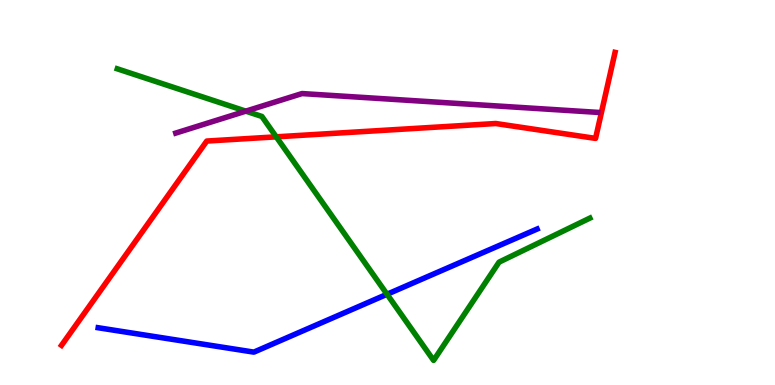[{'lines': ['blue', 'red'], 'intersections': []}, {'lines': ['green', 'red'], 'intersections': [{'x': 3.56, 'y': 6.45}]}, {'lines': ['purple', 'red'], 'intersections': []}, {'lines': ['blue', 'green'], 'intersections': [{'x': 4.99, 'y': 2.36}]}, {'lines': ['blue', 'purple'], 'intersections': []}, {'lines': ['green', 'purple'], 'intersections': [{'x': 3.17, 'y': 7.11}]}]